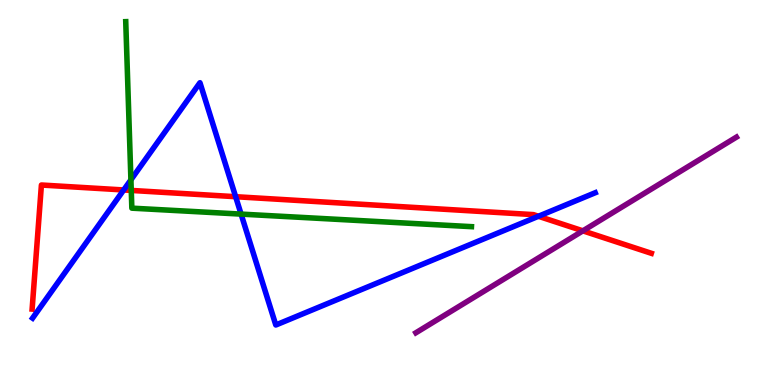[{'lines': ['blue', 'red'], 'intersections': [{'x': 1.6, 'y': 5.07}, {'x': 3.04, 'y': 4.89}, {'x': 6.95, 'y': 4.38}]}, {'lines': ['green', 'red'], 'intersections': [{'x': 1.69, 'y': 5.05}]}, {'lines': ['purple', 'red'], 'intersections': [{'x': 7.52, 'y': 4.0}]}, {'lines': ['blue', 'green'], 'intersections': [{'x': 1.69, 'y': 5.33}, {'x': 3.11, 'y': 4.44}]}, {'lines': ['blue', 'purple'], 'intersections': []}, {'lines': ['green', 'purple'], 'intersections': []}]